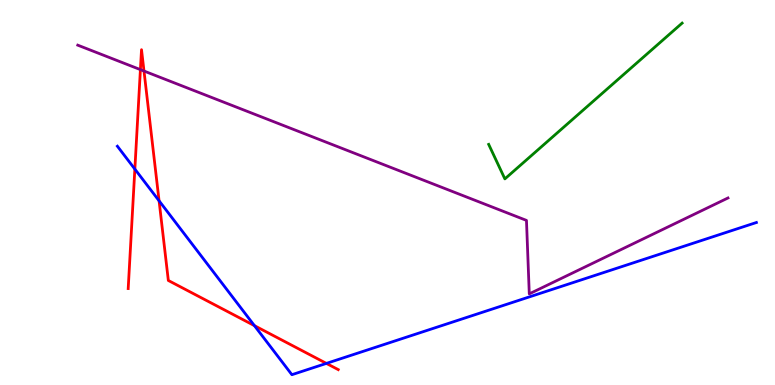[{'lines': ['blue', 'red'], 'intersections': [{'x': 1.74, 'y': 5.61}, {'x': 2.05, 'y': 4.78}, {'x': 3.28, 'y': 1.54}, {'x': 4.21, 'y': 0.561}]}, {'lines': ['green', 'red'], 'intersections': []}, {'lines': ['purple', 'red'], 'intersections': [{'x': 1.81, 'y': 8.19}, {'x': 1.86, 'y': 8.16}]}, {'lines': ['blue', 'green'], 'intersections': []}, {'lines': ['blue', 'purple'], 'intersections': []}, {'lines': ['green', 'purple'], 'intersections': []}]